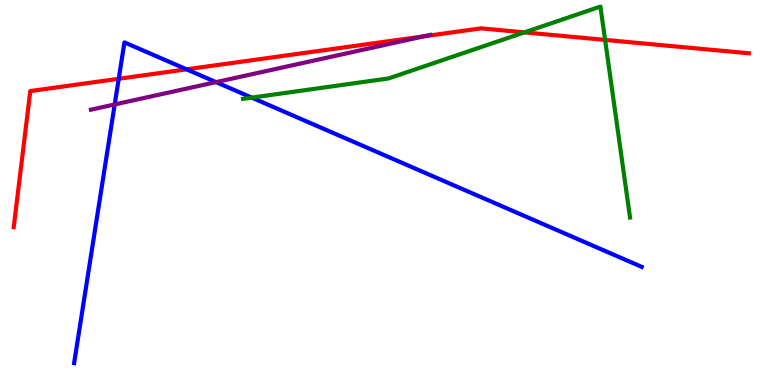[{'lines': ['blue', 'red'], 'intersections': [{'x': 1.53, 'y': 7.95}, {'x': 2.41, 'y': 8.2}]}, {'lines': ['green', 'red'], 'intersections': [{'x': 6.77, 'y': 9.16}, {'x': 7.81, 'y': 8.96}]}, {'lines': ['purple', 'red'], 'intersections': [{'x': 5.47, 'y': 9.06}]}, {'lines': ['blue', 'green'], 'intersections': [{'x': 3.25, 'y': 7.46}]}, {'lines': ['blue', 'purple'], 'intersections': [{'x': 1.48, 'y': 7.29}, {'x': 2.79, 'y': 7.87}]}, {'lines': ['green', 'purple'], 'intersections': []}]